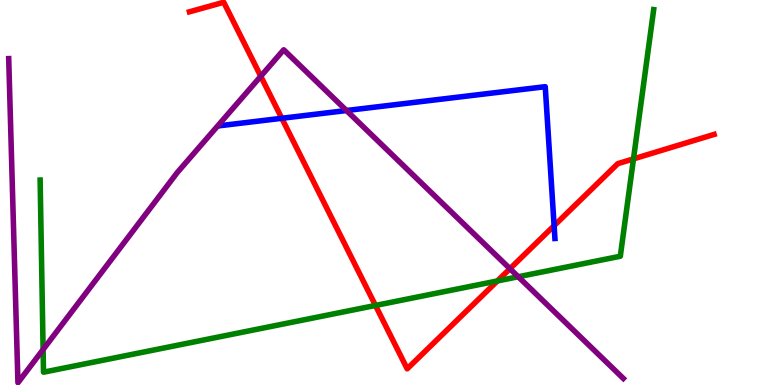[{'lines': ['blue', 'red'], 'intersections': [{'x': 3.64, 'y': 6.93}, {'x': 7.15, 'y': 4.14}]}, {'lines': ['green', 'red'], 'intersections': [{'x': 4.84, 'y': 2.07}, {'x': 6.42, 'y': 2.7}, {'x': 8.17, 'y': 5.87}]}, {'lines': ['purple', 'red'], 'intersections': [{'x': 3.36, 'y': 8.02}, {'x': 6.58, 'y': 3.02}]}, {'lines': ['blue', 'green'], 'intersections': []}, {'lines': ['blue', 'purple'], 'intersections': [{'x': 4.47, 'y': 7.13}]}, {'lines': ['green', 'purple'], 'intersections': [{'x': 0.556, 'y': 0.922}, {'x': 6.69, 'y': 2.81}]}]